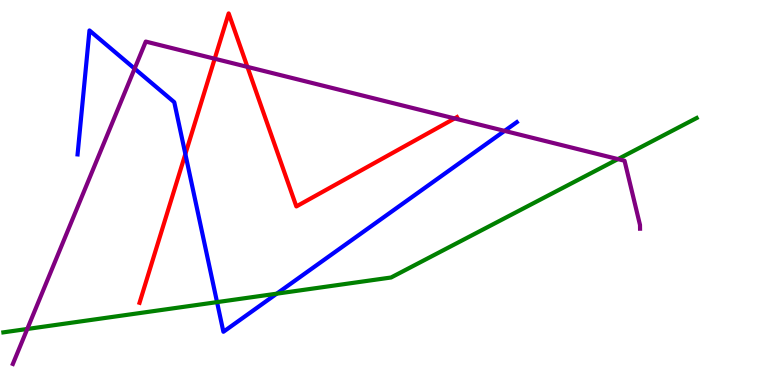[{'lines': ['blue', 'red'], 'intersections': [{'x': 2.39, 'y': 6.0}]}, {'lines': ['green', 'red'], 'intersections': []}, {'lines': ['purple', 'red'], 'intersections': [{'x': 2.77, 'y': 8.47}, {'x': 3.19, 'y': 8.26}, {'x': 5.87, 'y': 6.92}]}, {'lines': ['blue', 'green'], 'intersections': [{'x': 2.8, 'y': 2.15}, {'x': 3.57, 'y': 2.37}]}, {'lines': ['blue', 'purple'], 'intersections': [{'x': 1.74, 'y': 8.22}, {'x': 6.51, 'y': 6.6}]}, {'lines': ['green', 'purple'], 'intersections': [{'x': 0.352, 'y': 1.46}, {'x': 7.97, 'y': 5.87}]}]